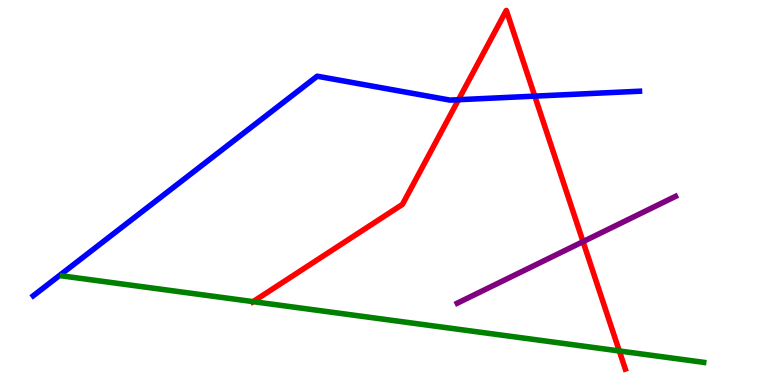[{'lines': ['blue', 'red'], 'intersections': [{'x': 5.92, 'y': 7.41}, {'x': 6.9, 'y': 7.5}]}, {'lines': ['green', 'red'], 'intersections': [{'x': 3.27, 'y': 2.17}, {'x': 7.99, 'y': 0.884}]}, {'lines': ['purple', 'red'], 'intersections': [{'x': 7.52, 'y': 3.72}]}, {'lines': ['blue', 'green'], 'intersections': []}, {'lines': ['blue', 'purple'], 'intersections': []}, {'lines': ['green', 'purple'], 'intersections': []}]